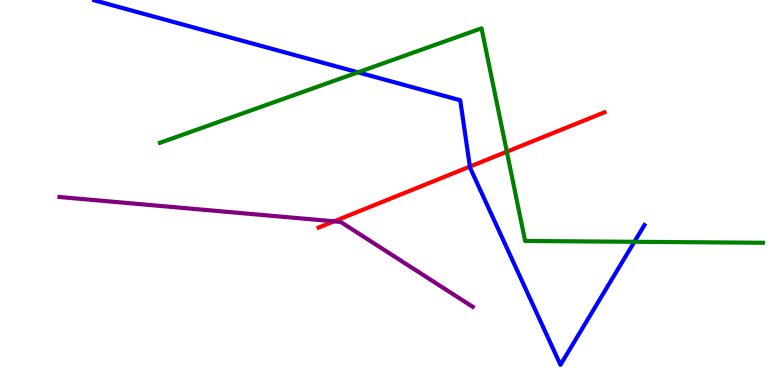[{'lines': ['blue', 'red'], 'intersections': [{'x': 6.06, 'y': 5.67}]}, {'lines': ['green', 'red'], 'intersections': [{'x': 6.54, 'y': 6.06}]}, {'lines': ['purple', 'red'], 'intersections': [{'x': 4.31, 'y': 4.25}]}, {'lines': ['blue', 'green'], 'intersections': [{'x': 4.62, 'y': 8.12}, {'x': 8.19, 'y': 3.72}]}, {'lines': ['blue', 'purple'], 'intersections': []}, {'lines': ['green', 'purple'], 'intersections': []}]